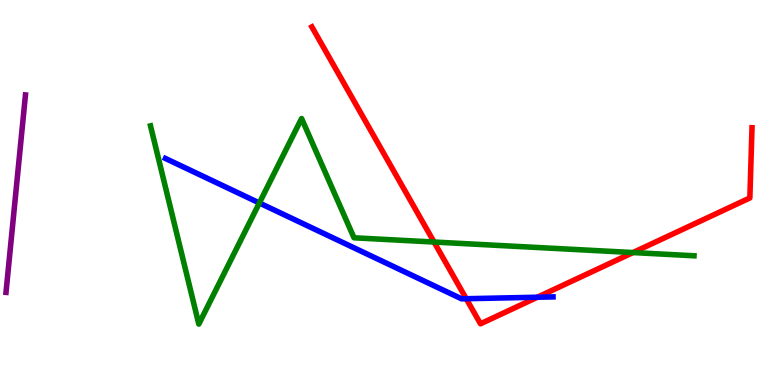[{'lines': ['blue', 'red'], 'intersections': [{'x': 6.02, 'y': 2.24}, {'x': 6.93, 'y': 2.28}]}, {'lines': ['green', 'red'], 'intersections': [{'x': 5.6, 'y': 3.71}, {'x': 8.17, 'y': 3.44}]}, {'lines': ['purple', 'red'], 'intersections': []}, {'lines': ['blue', 'green'], 'intersections': [{'x': 3.35, 'y': 4.73}]}, {'lines': ['blue', 'purple'], 'intersections': []}, {'lines': ['green', 'purple'], 'intersections': []}]